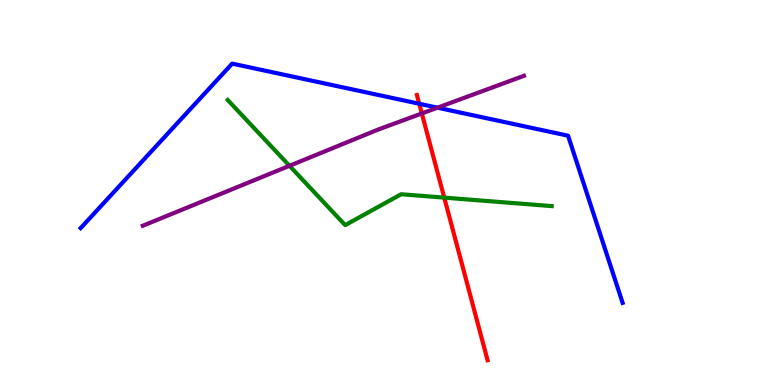[{'lines': ['blue', 'red'], 'intersections': [{'x': 5.41, 'y': 7.31}]}, {'lines': ['green', 'red'], 'intersections': [{'x': 5.73, 'y': 4.87}]}, {'lines': ['purple', 'red'], 'intersections': [{'x': 5.44, 'y': 7.05}]}, {'lines': ['blue', 'green'], 'intersections': []}, {'lines': ['blue', 'purple'], 'intersections': [{'x': 5.65, 'y': 7.2}]}, {'lines': ['green', 'purple'], 'intersections': [{'x': 3.74, 'y': 5.69}]}]